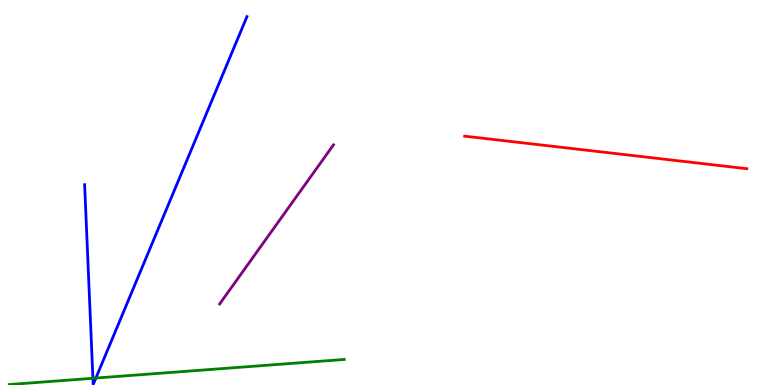[{'lines': ['blue', 'red'], 'intersections': []}, {'lines': ['green', 'red'], 'intersections': []}, {'lines': ['purple', 'red'], 'intersections': []}, {'lines': ['blue', 'green'], 'intersections': [{'x': 1.2, 'y': 0.175}, {'x': 1.24, 'y': 0.18}]}, {'lines': ['blue', 'purple'], 'intersections': []}, {'lines': ['green', 'purple'], 'intersections': []}]